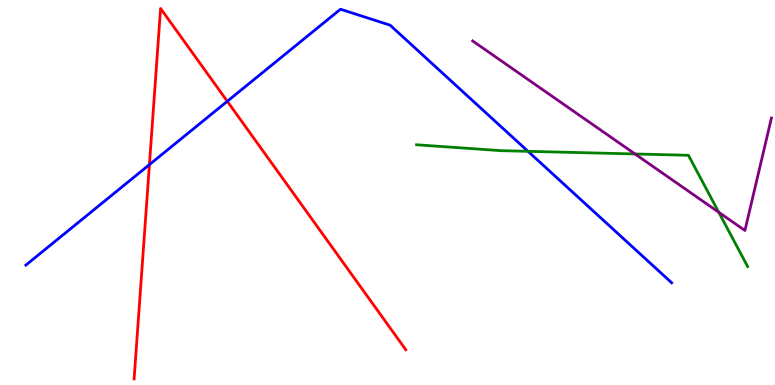[{'lines': ['blue', 'red'], 'intersections': [{'x': 1.93, 'y': 5.72}, {'x': 2.93, 'y': 7.37}]}, {'lines': ['green', 'red'], 'intersections': []}, {'lines': ['purple', 'red'], 'intersections': []}, {'lines': ['blue', 'green'], 'intersections': [{'x': 6.81, 'y': 6.07}]}, {'lines': ['blue', 'purple'], 'intersections': []}, {'lines': ['green', 'purple'], 'intersections': [{'x': 8.19, 'y': 6.0}, {'x': 9.27, 'y': 4.49}]}]